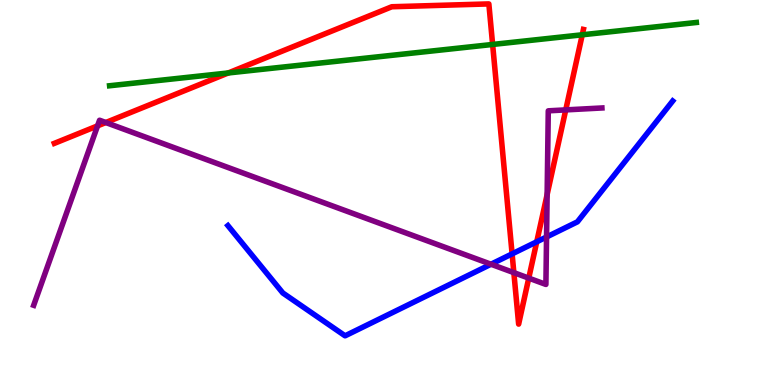[{'lines': ['blue', 'red'], 'intersections': [{'x': 6.61, 'y': 3.41}, {'x': 6.93, 'y': 3.72}]}, {'lines': ['green', 'red'], 'intersections': [{'x': 2.95, 'y': 8.1}, {'x': 6.36, 'y': 8.85}, {'x': 7.51, 'y': 9.1}]}, {'lines': ['purple', 'red'], 'intersections': [{'x': 1.26, 'y': 6.73}, {'x': 1.37, 'y': 6.82}, {'x': 6.63, 'y': 2.92}, {'x': 6.82, 'y': 2.78}, {'x': 7.06, 'y': 4.95}, {'x': 7.3, 'y': 7.15}]}, {'lines': ['blue', 'green'], 'intersections': []}, {'lines': ['blue', 'purple'], 'intersections': [{'x': 6.34, 'y': 3.14}, {'x': 7.05, 'y': 3.84}]}, {'lines': ['green', 'purple'], 'intersections': []}]